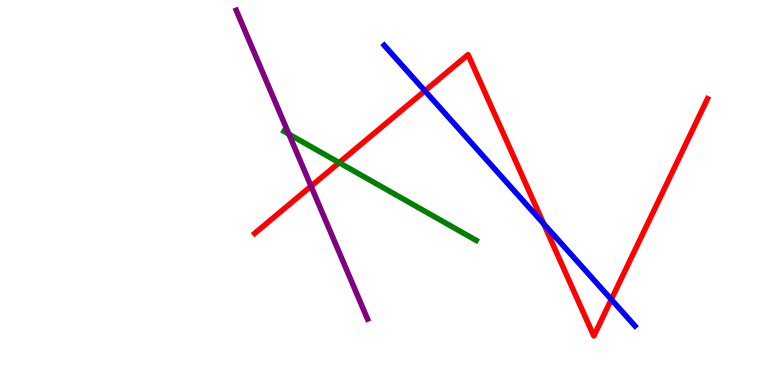[{'lines': ['blue', 'red'], 'intersections': [{'x': 5.48, 'y': 7.64}, {'x': 7.01, 'y': 4.19}, {'x': 7.89, 'y': 2.22}]}, {'lines': ['green', 'red'], 'intersections': [{'x': 4.38, 'y': 5.78}]}, {'lines': ['purple', 'red'], 'intersections': [{'x': 4.01, 'y': 5.16}]}, {'lines': ['blue', 'green'], 'intersections': []}, {'lines': ['blue', 'purple'], 'intersections': []}, {'lines': ['green', 'purple'], 'intersections': [{'x': 3.73, 'y': 6.51}]}]